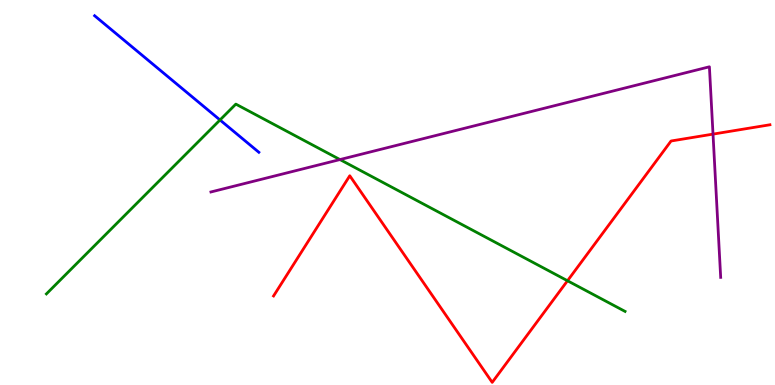[{'lines': ['blue', 'red'], 'intersections': []}, {'lines': ['green', 'red'], 'intersections': [{'x': 7.32, 'y': 2.71}]}, {'lines': ['purple', 'red'], 'intersections': [{'x': 9.2, 'y': 6.52}]}, {'lines': ['blue', 'green'], 'intersections': [{'x': 2.84, 'y': 6.88}]}, {'lines': ['blue', 'purple'], 'intersections': []}, {'lines': ['green', 'purple'], 'intersections': [{'x': 4.39, 'y': 5.86}]}]